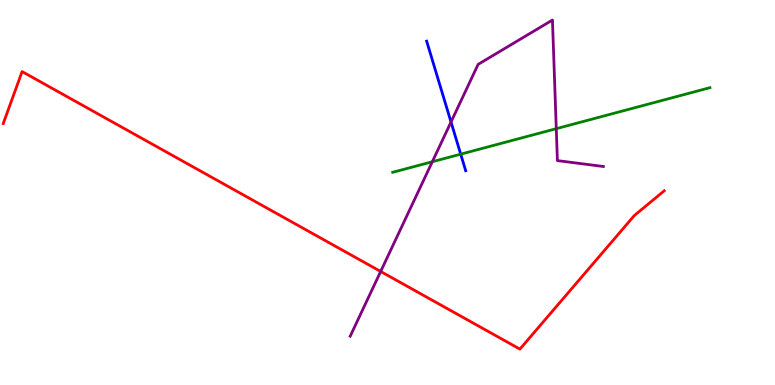[{'lines': ['blue', 'red'], 'intersections': []}, {'lines': ['green', 'red'], 'intersections': []}, {'lines': ['purple', 'red'], 'intersections': [{'x': 4.91, 'y': 2.95}]}, {'lines': ['blue', 'green'], 'intersections': [{'x': 5.94, 'y': 6.0}]}, {'lines': ['blue', 'purple'], 'intersections': [{'x': 5.82, 'y': 6.83}]}, {'lines': ['green', 'purple'], 'intersections': [{'x': 5.58, 'y': 5.8}, {'x': 7.18, 'y': 6.66}]}]